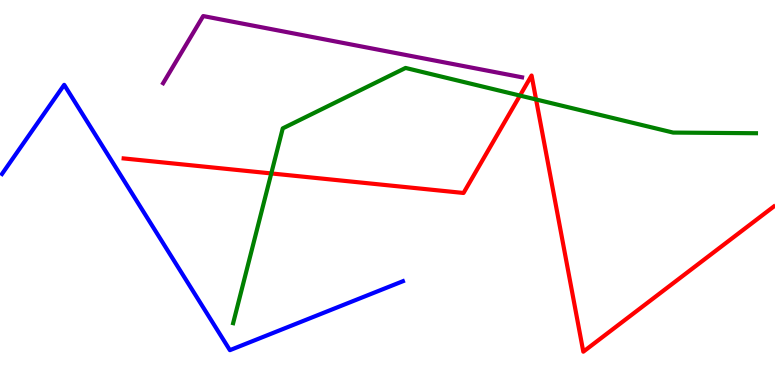[{'lines': ['blue', 'red'], 'intersections': []}, {'lines': ['green', 'red'], 'intersections': [{'x': 3.5, 'y': 5.5}, {'x': 6.71, 'y': 7.52}, {'x': 6.92, 'y': 7.42}]}, {'lines': ['purple', 'red'], 'intersections': []}, {'lines': ['blue', 'green'], 'intersections': []}, {'lines': ['blue', 'purple'], 'intersections': []}, {'lines': ['green', 'purple'], 'intersections': []}]